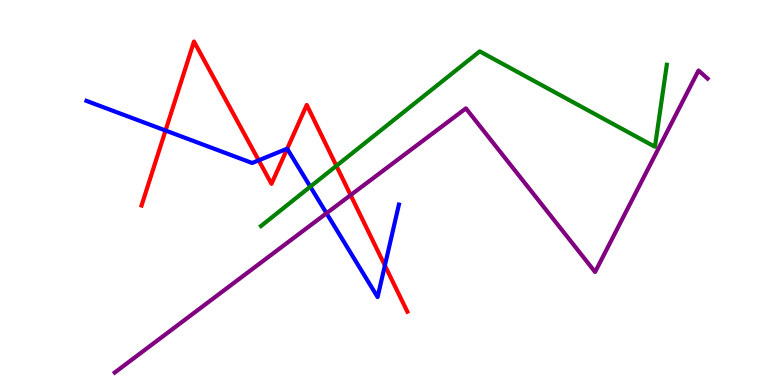[{'lines': ['blue', 'red'], 'intersections': [{'x': 2.14, 'y': 6.61}, {'x': 3.34, 'y': 5.84}, {'x': 3.71, 'y': 6.14}, {'x': 4.97, 'y': 3.1}]}, {'lines': ['green', 'red'], 'intersections': [{'x': 4.34, 'y': 5.69}]}, {'lines': ['purple', 'red'], 'intersections': [{'x': 4.52, 'y': 4.93}]}, {'lines': ['blue', 'green'], 'intersections': [{'x': 4.0, 'y': 5.15}]}, {'lines': ['blue', 'purple'], 'intersections': [{'x': 4.21, 'y': 4.46}]}, {'lines': ['green', 'purple'], 'intersections': []}]